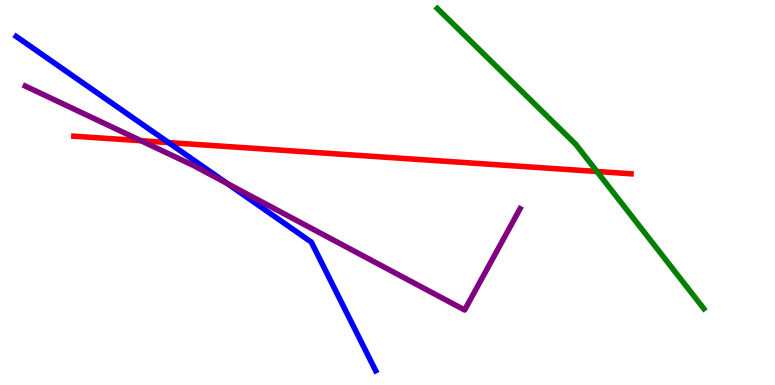[{'lines': ['blue', 'red'], 'intersections': [{'x': 2.17, 'y': 6.3}]}, {'lines': ['green', 'red'], 'intersections': [{'x': 7.7, 'y': 5.55}]}, {'lines': ['purple', 'red'], 'intersections': [{'x': 1.82, 'y': 6.34}]}, {'lines': ['blue', 'green'], 'intersections': []}, {'lines': ['blue', 'purple'], 'intersections': [{'x': 2.93, 'y': 5.24}]}, {'lines': ['green', 'purple'], 'intersections': []}]